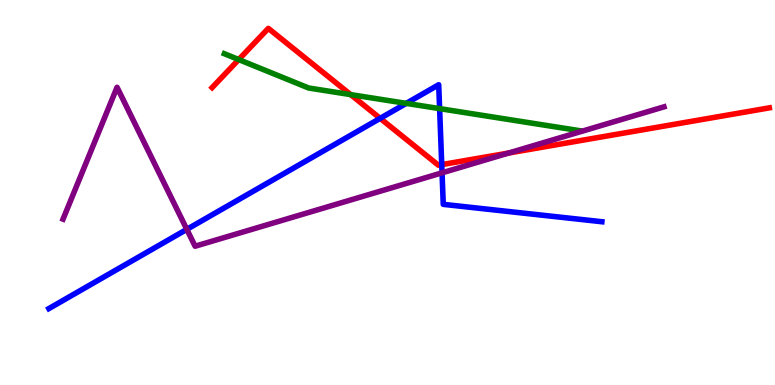[{'lines': ['blue', 'red'], 'intersections': [{'x': 4.91, 'y': 6.93}, {'x': 5.7, 'y': 5.72}]}, {'lines': ['green', 'red'], 'intersections': [{'x': 3.08, 'y': 8.45}, {'x': 4.52, 'y': 7.54}]}, {'lines': ['purple', 'red'], 'intersections': [{'x': 6.56, 'y': 6.03}]}, {'lines': ['blue', 'green'], 'intersections': [{'x': 5.24, 'y': 7.32}, {'x': 5.67, 'y': 7.18}]}, {'lines': ['blue', 'purple'], 'intersections': [{'x': 2.41, 'y': 4.04}, {'x': 5.7, 'y': 5.51}]}, {'lines': ['green', 'purple'], 'intersections': []}]